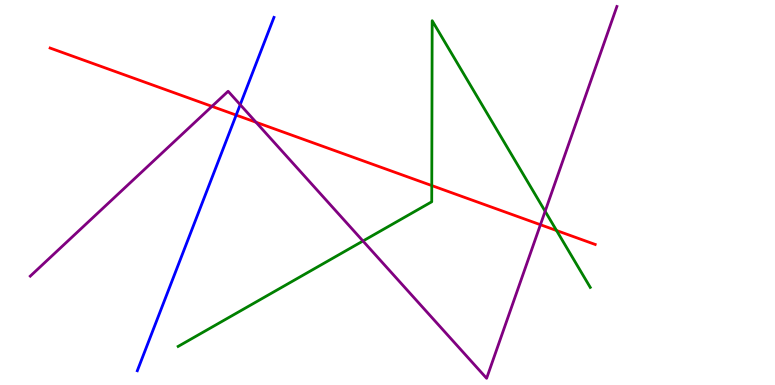[{'lines': ['blue', 'red'], 'intersections': [{'x': 3.05, 'y': 7.01}]}, {'lines': ['green', 'red'], 'intersections': [{'x': 5.57, 'y': 5.18}, {'x': 7.18, 'y': 4.01}]}, {'lines': ['purple', 'red'], 'intersections': [{'x': 2.73, 'y': 7.24}, {'x': 3.3, 'y': 6.82}, {'x': 6.97, 'y': 4.16}]}, {'lines': ['blue', 'green'], 'intersections': []}, {'lines': ['blue', 'purple'], 'intersections': [{'x': 3.1, 'y': 7.28}]}, {'lines': ['green', 'purple'], 'intersections': [{'x': 4.68, 'y': 3.74}, {'x': 7.03, 'y': 4.51}]}]